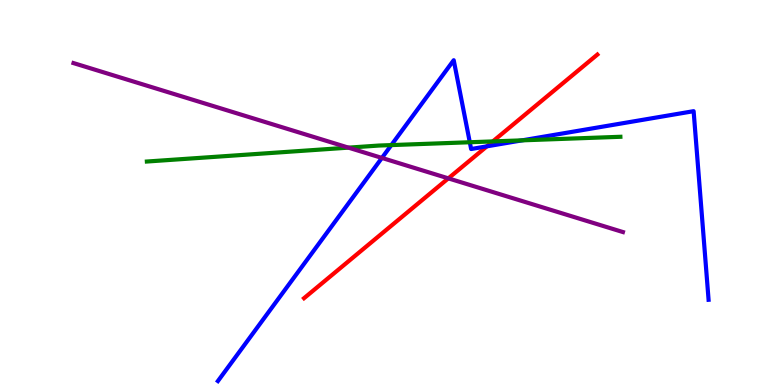[{'lines': ['blue', 'red'], 'intersections': [{'x': 6.28, 'y': 6.2}]}, {'lines': ['green', 'red'], 'intersections': [{'x': 6.36, 'y': 6.33}]}, {'lines': ['purple', 'red'], 'intersections': [{'x': 5.78, 'y': 5.37}]}, {'lines': ['blue', 'green'], 'intersections': [{'x': 5.05, 'y': 6.23}, {'x': 6.06, 'y': 6.31}, {'x': 6.74, 'y': 6.35}]}, {'lines': ['blue', 'purple'], 'intersections': [{'x': 4.93, 'y': 5.9}]}, {'lines': ['green', 'purple'], 'intersections': [{'x': 4.5, 'y': 6.17}]}]